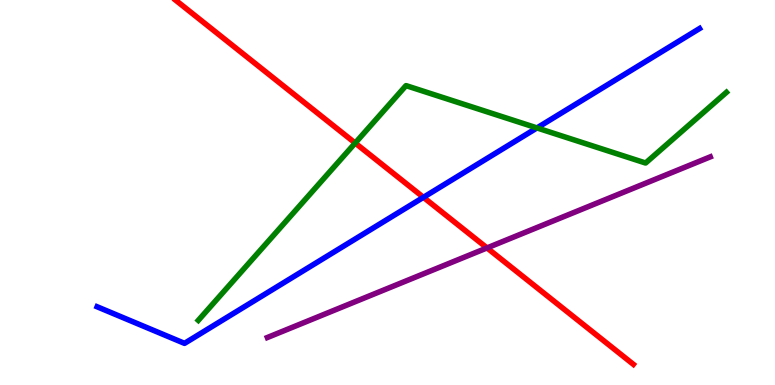[{'lines': ['blue', 'red'], 'intersections': [{'x': 5.46, 'y': 4.87}]}, {'lines': ['green', 'red'], 'intersections': [{'x': 4.58, 'y': 6.28}]}, {'lines': ['purple', 'red'], 'intersections': [{'x': 6.28, 'y': 3.56}]}, {'lines': ['blue', 'green'], 'intersections': [{'x': 6.93, 'y': 6.68}]}, {'lines': ['blue', 'purple'], 'intersections': []}, {'lines': ['green', 'purple'], 'intersections': []}]